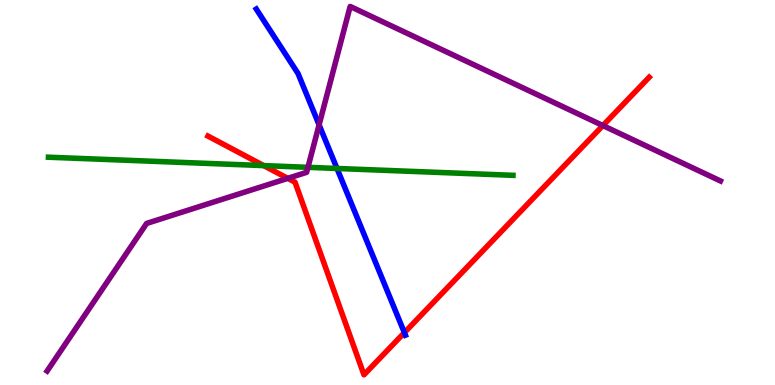[{'lines': ['blue', 'red'], 'intersections': [{'x': 5.22, 'y': 1.36}]}, {'lines': ['green', 'red'], 'intersections': [{'x': 3.4, 'y': 5.7}]}, {'lines': ['purple', 'red'], 'intersections': [{'x': 3.71, 'y': 5.37}, {'x': 7.78, 'y': 6.74}]}, {'lines': ['blue', 'green'], 'intersections': [{'x': 4.35, 'y': 5.62}]}, {'lines': ['blue', 'purple'], 'intersections': [{'x': 4.12, 'y': 6.76}]}, {'lines': ['green', 'purple'], 'intersections': [{'x': 3.97, 'y': 5.65}]}]